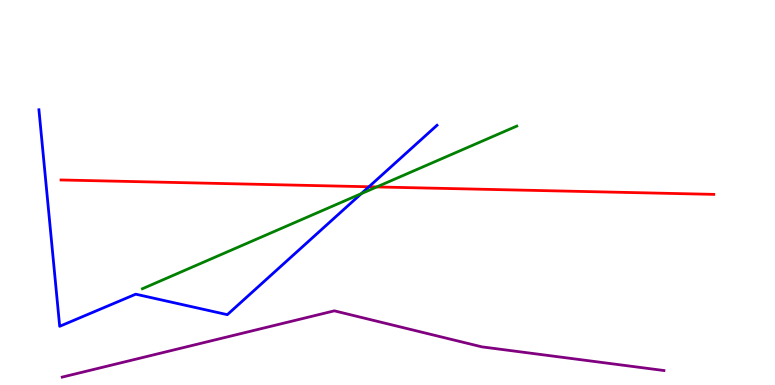[{'lines': ['blue', 'red'], 'intersections': [{'x': 4.76, 'y': 5.15}]}, {'lines': ['green', 'red'], 'intersections': [{'x': 4.86, 'y': 5.14}]}, {'lines': ['purple', 'red'], 'intersections': []}, {'lines': ['blue', 'green'], 'intersections': [{'x': 4.66, 'y': 4.97}]}, {'lines': ['blue', 'purple'], 'intersections': []}, {'lines': ['green', 'purple'], 'intersections': []}]